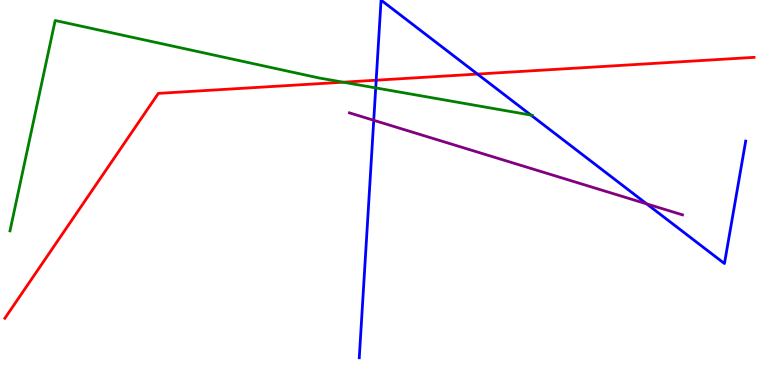[{'lines': ['blue', 'red'], 'intersections': [{'x': 4.85, 'y': 7.92}, {'x': 6.16, 'y': 8.08}]}, {'lines': ['green', 'red'], 'intersections': [{'x': 4.43, 'y': 7.86}]}, {'lines': ['purple', 'red'], 'intersections': []}, {'lines': ['blue', 'green'], 'intersections': [{'x': 4.85, 'y': 7.72}, {'x': 6.85, 'y': 7.01}]}, {'lines': ['blue', 'purple'], 'intersections': [{'x': 4.82, 'y': 6.88}, {'x': 8.34, 'y': 4.7}]}, {'lines': ['green', 'purple'], 'intersections': []}]